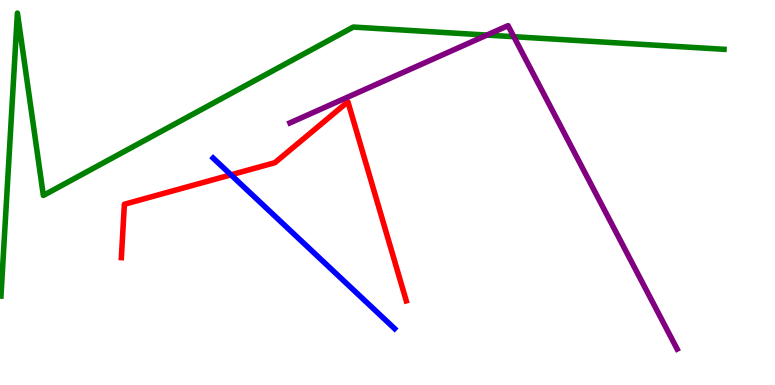[{'lines': ['blue', 'red'], 'intersections': [{'x': 2.98, 'y': 5.46}]}, {'lines': ['green', 'red'], 'intersections': []}, {'lines': ['purple', 'red'], 'intersections': []}, {'lines': ['blue', 'green'], 'intersections': []}, {'lines': ['blue', 'purple'], 'intersections': []}, {'lines': ['green', 'purple'], 'intersections': [{'x': 6.28, 'y': 9.09}, {'x': 6.63, 'y': 9.05}]}]